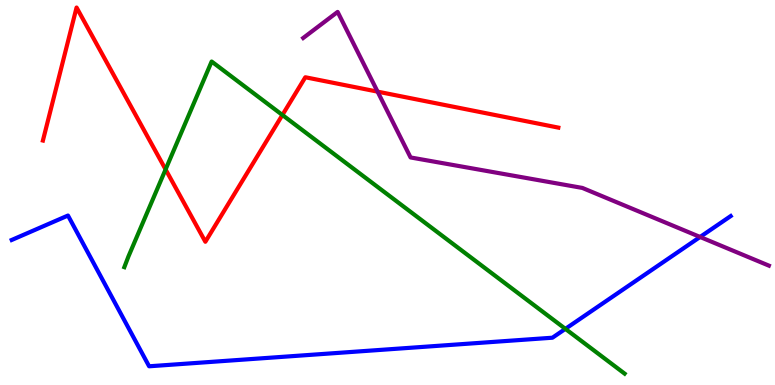[{'lines': ['blue', 'red'], 'intersections': []}, {'lines': ['green', 'red'], 'intersections': [{'x': 2.14, 'y': 5.6}, {'x': 3.64, 'y': 7.01}]}, {'lines': ['purple', 'red'], 'intersections': [{'x': 4.87, 'y': 7.62}]}, {'lines': ['blue', 'green'], 'intersections': [{'x': 7.3, 'y': 1.46}]}, {'lines': ['blue', 'purple'], 'intersections': [{'x': 9.03, 'y': 3.84}]}, {'lines': ['green', 'purple'], 'intersections': []}]